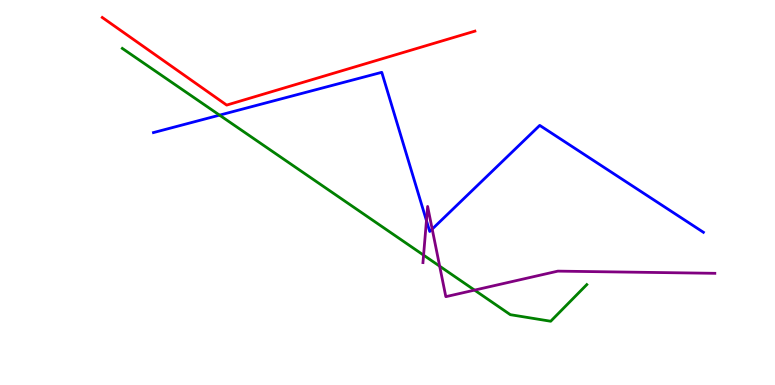[{'lines': ['blue', 'red'], 'intersections': []}, {'lines': ['green', 'red'], 'intersections': []}, {'lines': ['purple', 'red'], 'intersections': []}, {'lines': ['blue', 'green'], 'intersections': [{'x': 2.83, 'y': 7.01}]}, {'lines': ['blue', 'purple'], 'intersections': [{'x': 5.5, 'y': 4.27}, {'x': 5.58, 'y': 4.05}]}, {'lines': ['green', 'purple'], 'intersections': [{'x': 5.47, 'y': 3.37}, {'x': 5.67, 'y': 3.09}, {'x': 6.12, 'y': 2.46}]}]